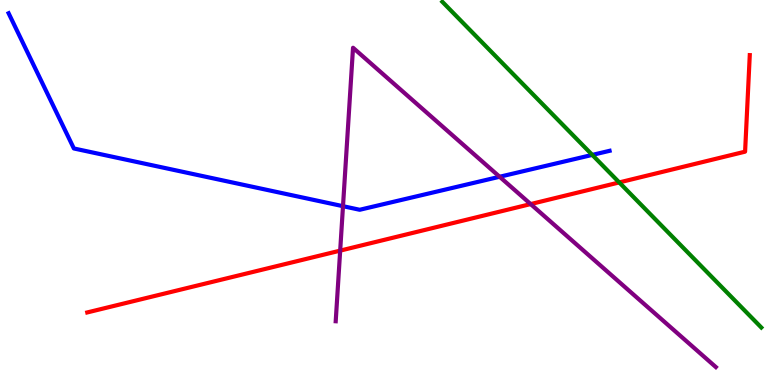[{'lines': ['blue', 'red'], 'intersections': []}, {'lines': ['green', 'red'], 'intersections': [{'x': 7.99, 'y': 5.26}]}, {'lines': ['purple', 'red'], 'intersections': [{'x': 4.39, 'y': 3.49}, {'x': 6.85, 'y': 4.7}]}, {'lines': ['blue', 'green'], 'intersections': [{'x': 7.64, 'y': 5.98}]}, {'lines': ['blue', 'purple'], 'intersections': [{'x': 4.43, 'y': 4.64}, {'x': 6.45, 'y': 5.41}]}, {'lines': ['green', 'purple'], 'intersections': []}]